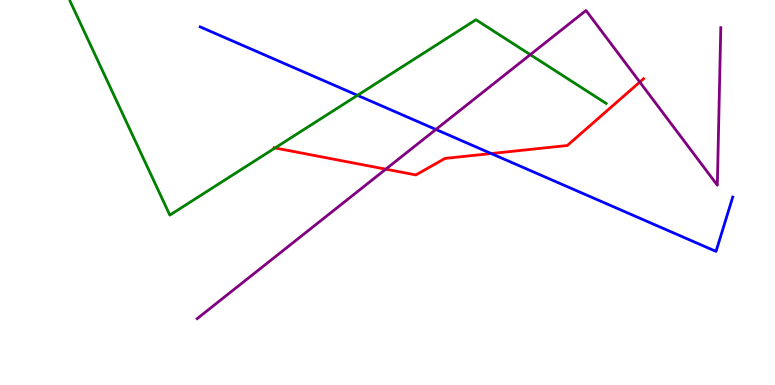[{'lines': ['blue', 'red'], 'intersections': [{'x': 6.34, 'y': 6.01}]}, {'lines': ['green', 'red'], 'intersections': [{'x': 3.55, 'y': 6.16}]}, {'lines': ['purple', 'red'], 'intersections': [{'x': 4.98, 'y': 5.61}, {'x': 8.26, 'y': 7.87}]}, {'lines': ['blue', 'green'], 'intersections': [{'x': 4.61, 'y': 7.52}]}, {'lines': ['blue', 'purple'], 'intersections': [{'x': 5.62, 'y': 6.64}]}, {'lines': ['green', 'purple'], 'intersections': [{'x': 6.84, 'y': 8.58}]}]